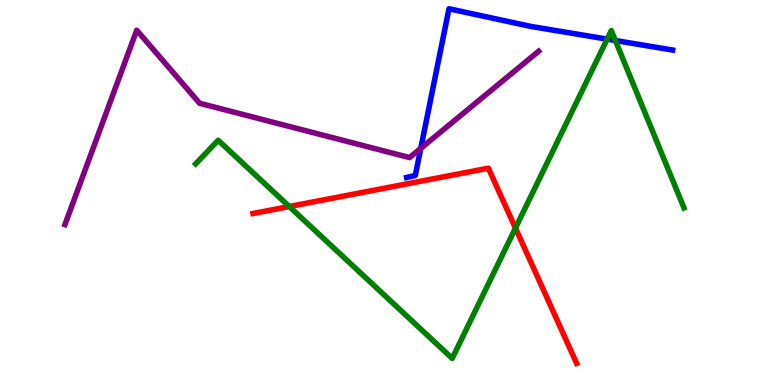[{'lines': ['blue', 'red'], 'intersections': []}, {'lines': ['green', 'red'], 'intersections': [{'x': 3.73, 'y': 4.64}, {'x': 6.65, 'y': 4.08}]}, {'lines': ['purple', 'red'], 'intersections': []}, {'lines': ['blue', 'green'], 'intersections': [{'x': 7.83, 'y': 8.98}, {'x': 7.94, 'y': 8.95}]}, {'lines': ['blue', 'purple'], 'intersections': [{'x': 5.43, 'y': 6.15}]}, {'lines': ['green', 'purple'], 'intersections': []}]